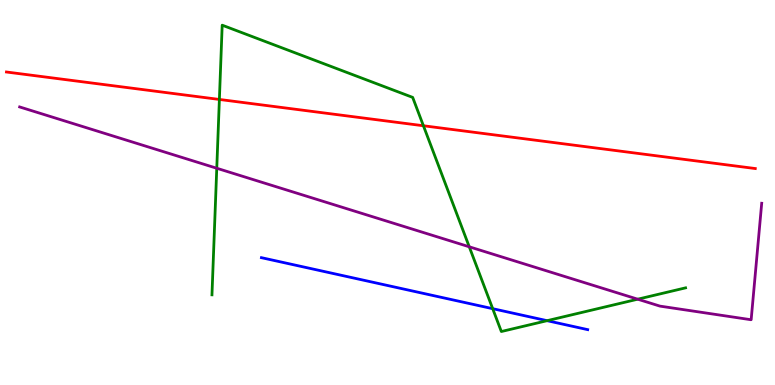[{'lines': ['blue', 'red'], 'intersections': []}, {'lines': ['green', 'red'], 'intersections': [{'x': 2.83, 'y': 7.42}, {'x': 5.46, 'y': 6.73}]}, {'lines': ['purple', 'red'], 'intersections': []}, {'lines': ['blue', 'green'], 'intersections': [{'x': 6.36, 'y': 1.98}, {'x': 7.06, 'y': 1.67}]}, {'lines': ['blue', 'purple'], 'intersections': []}, {'lines': ['green', 'purple'], 'intersections': [{'x': 2.8, 'y': 5.63}, {'x': 6.05, 'y': 3.59}, {'x': 8.23, 'y': 2.23}]}]